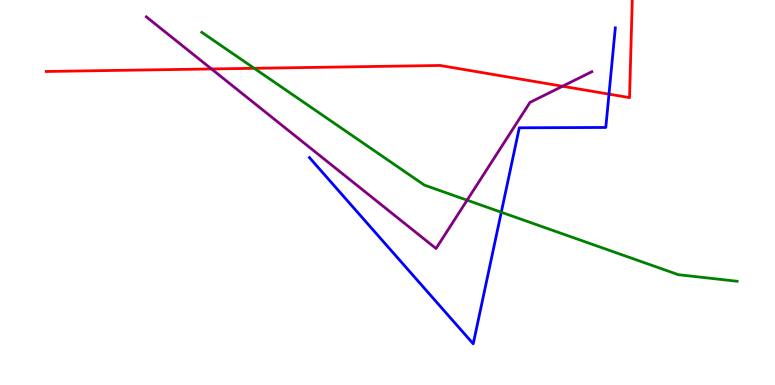[{'lines': ['blue', 'red'], 'intersections': [{'x': 7.86, 'y': 7.56}]}, {'lines': ['green', 'red'], 'intersections': [{'x': 3.28, 'y': 8.23}]}, {'lines': ['purple', 'red'], 'intersections': [{'x': 2.73, 'y': 8.21}, {'x': 7.26, 'y': 7.76}]}, {'lines': ['blue', 'green'], 'intersections': [{'x': 6.47, 'y': 4.49}]}, {'lines': ['blue', 'purple'], 'intersections': []}, {'lines': ['green', 'purple'], 'intersections': [{'x': 6.03, 'y': 4.8}]}]